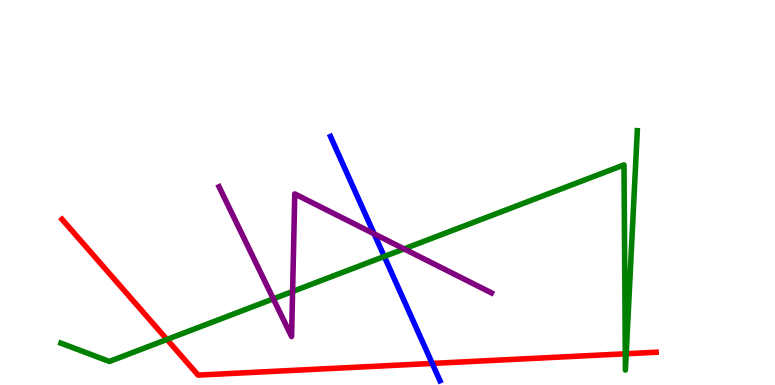[{'lines': ['blue', 'red'], 'intersections': [{'x': 5.58, 'y': 0.56}]}, {'lines': ['green', 'red'], 'intersections': [{'x': 2.15, 'y': 1.18}, {'x': 8.07, 'y': 0.811}, {'x': 8.08, 'y': 0.812}]}, {'lines': ['purple', 'red'], 'intersections': []}, {'lines': ['blue', 'green'], 'intersections': [{'x': 4.96, 'y': 3.34}]}, {'lines': ['blue', 'purple'], 'intersections': [{'x': 4.83, 'y': 3.93}]}, {'lines': ['green', 'purple'], 'intersections': [{'x': 3.53, 'y': 2.24}, {'x': 3.78, 'y': 2.43}, {'x': 5.21, 'y': 3.53}]}]